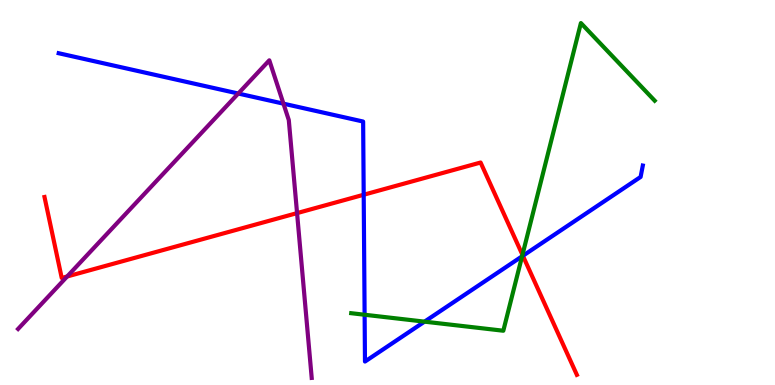[{'lines': ['blue', 'red'], 'intersections': [{'x': 4.69, 'y': 4.94}, {'x': 6.75, 'y': 3.36}]}, {'lines': ['green', 'red'], 'intersections': [{'x': 6.74, 'y': 3.38}]}, {'lines': ['purple', 'red'], 'intersections': [{'x': 0.867, 'y': 2.82}, {'x': 3.83, 'y': 4.46}]}, {'lines': ['blue', 'green'], 'intersections': [{'x': 4.7, 'y': 1.82}, {'x': 5.48, 'y': 1.65}, {'x': 6.74, 'y': 3.34}]}, {'lines': ['blue', 'purple'], 'intersections': [{'x': 3.07, 'y': 7.57}, {'x': 3.66, 'y': 7.31}]}, {'lines': ['green', 'purple'], 'intersections': []}]